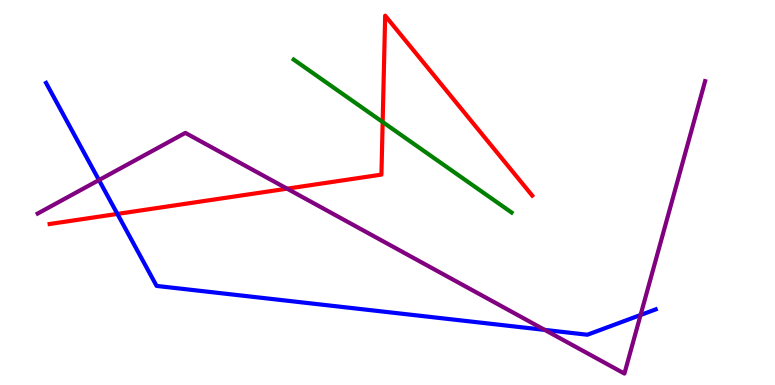[{'lines': ['blue', 'red'], 'intersections': [{'x': 1.51, 'y': 4.44}]}, {'lines': ['green', 'red'], 'intersections': [{'x': 4.94, 'y': 6.83}]}, {'lines': ['purple', 'red'], 'intersections': [{'x': 3.7, 'y': 5.1}]}, {'lines': ['blue', 'green'], 'intersections': []}, {'lines': ['blue', 'purple'], 'intersections': [{'x': 1.28, 'y': 5.32}, {'x': 7.03, 'y': 1.43}, {'x': 8.27, 'y': 1.82}]}, {'lines': ['green', 'purple'], 'intersections': []}]